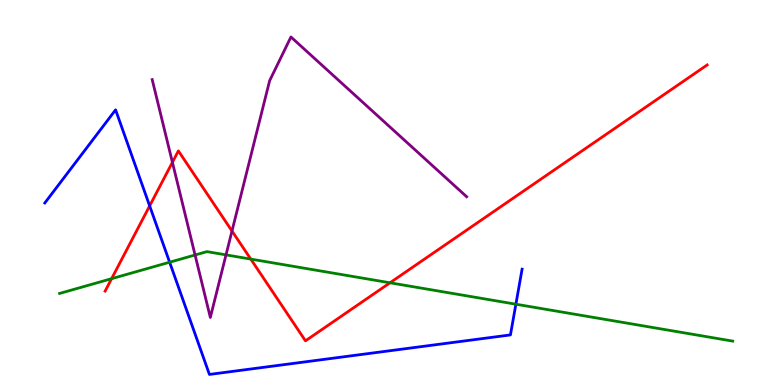[{'lines': ['blue', 'red'], 'intersections': [{'x': 1.93, 'y': 4.65}]}, {'lines': ['green', 'red'], 'intersections': [{'x': 1.44, 'y': 2.76}, {'x': 3.24, 'y': 3.27}, {'x': 5.03, 'y': 2.65}]}, {'lines': ['purple', 'red'], 'intersections': [{'x': 2.22, 'y': 5.78}, {'x': 2.99, 'y': 4.0}]}, {'lines': ['blue', 'green'], 'intersections': [{'x': 2.19, 'y': 3.19}, {'x': 6.66, 'y': 2.1}]}, {'lines': ['blue', 'purple'], 'intersections': []}, {'lines': ['green', 'purple'], 'intersections': [{'x': 2.52, 'y': 3.38}, {'x': 2.92, 'y': 3.38}]}]